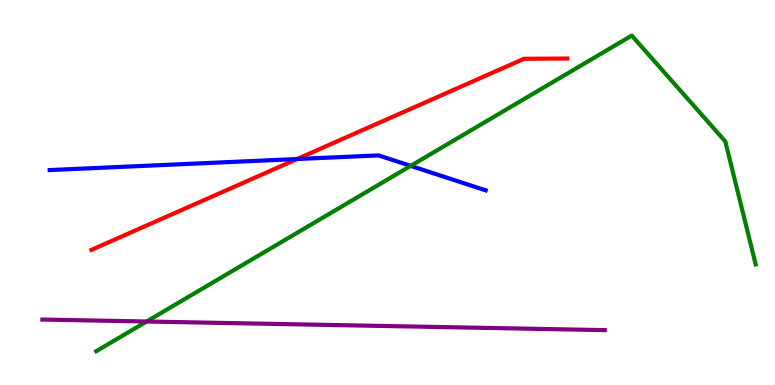[{'lines': ['blue', 'red'], 'intersections': [{'x': 3.83, 'y': 5.87}]}, {'lines': ['green', 'red'], 'intersections': []}, {'lines': ['purple', 'red'], 'intersections': []}, {'lines': ['blue', 'green'], 'intersections': [{'x': 5.3, 'y': 5.69}]}, {'lines': ['blue', 'purple'], 'intersections': []}, {'lines': ['green', 'purple'], 'intersections': [{'x': 1.89, 'y': 1.65}]}]